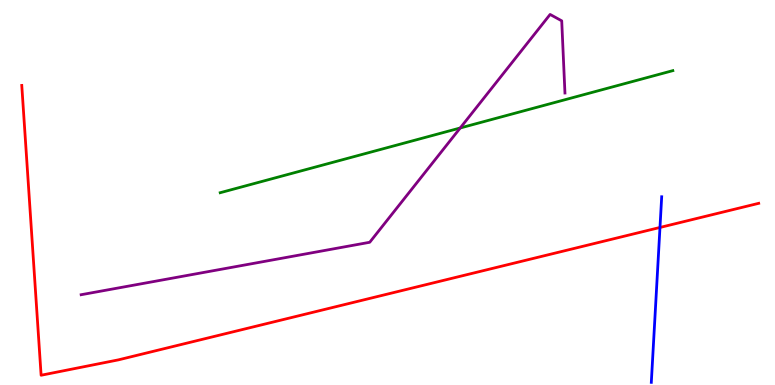[{'lines': ['blue', 'red'], 'intersections': [{'x': 8.52, 'y': 4.09}]}, {'lines': ['green', 'red'], 'intersections': []}, {'lines': ['purple', 'red'], 'intersections': []}, {'lines': ['blue', 'green'], 'intersections': []}, {'lines': ['blue', 'purple'], 'intersections': []}, {'lines': ['green', 'purple'], 'intersections': [{'x': 5.94, 'y': 6.68}]}]